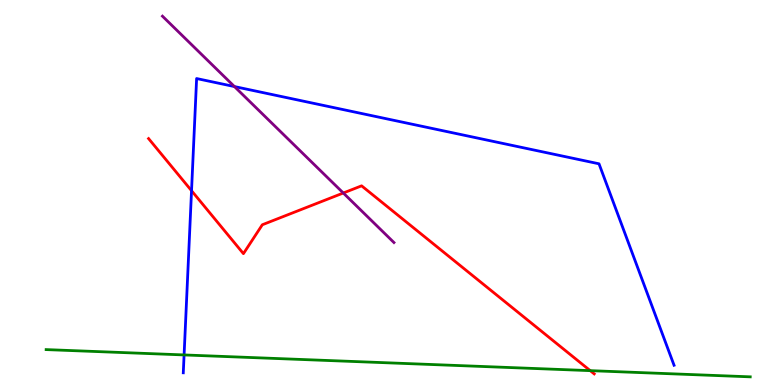[{'lines': ['blue', 'red'], 'intersections': [{'x': 2.47, 'y': 5.05}]}, {'lines': ['green', 'red'], 'intersections': [{'x': 7.62, 'y': 0.373}]}, {'lines': ['purple', 'red'], 'intersections': [{'x': 4.43, 'y': 4.99}]}, {'lines': ['blue', 'green'], 'intersections': [{'x': 2.38, 'y': 0.781}]}, {'lines': ['blue', 'purple'], 'intersections': [{'x': 3.02, 'y': 7.75}]}, {'lines': ['green', 'purple'], 'intersections': []}]